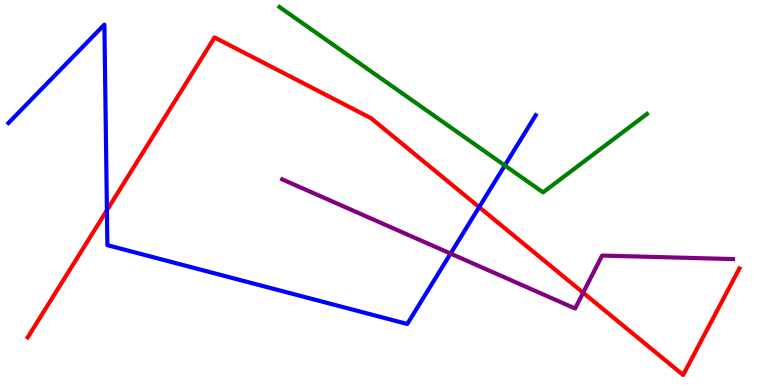[{'lines': ['blue', 'red'], 'intersections': [{'x': 1.38, 'y': 4.54}, {'x': 6.18, 'y': 4.62}]}, {'lines': ['green', 'red'], 'intersections': []}, {'lines': ['purple', 'red'], 'intersections': [{'x': 7.52, 'y': 2.4}]}, {'lines': ['blue', 'green'], 'intersections': [{'x': 6.51, 'y': 5.7}]}, {'lines': ['blue', 'purple'], 'intersections': [{'x': 5.81, 'y': 3.41}]}, {'lines': ['green', 'purple'], 'intersections': []}]